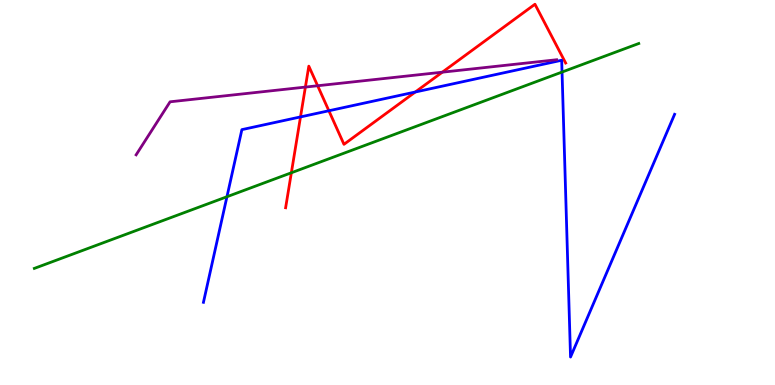[{'lines': ['blue', 'red'], 'intersections': [{'x': 3.88, 'y': 6.96}, {'x': 4.24, 'y': 7.12}, {'x': 5.36, 'y': 7.61}]}, {'lines': ['green', 'red'], 'intersections': [{'x': 3.76, 'y': 5.51}]}, {'lines': ['purple', 'red'], 'intersections': [{'x': 3.94, 'y': 7.74}, {'x': 4.1, 'y': 7.77}, {'x': 5.71, 'y': 8.13}]}, {'lines': ['blue', 'green'], 'intersections': [{'x': 2.93, 'y': 4.89}, {'x': 7.25, 'y': 8.13}]}, {'lines': ['blue', 'purple'], 'intersections': []}, {'lines': ['green', 'purple'], 'intersections': []}]